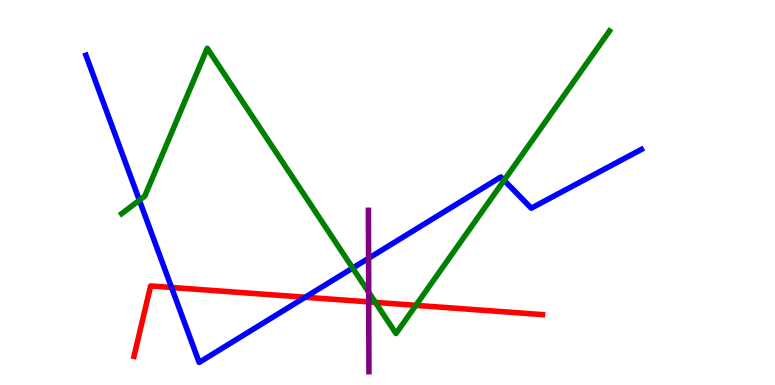[{'lines': ['blue', 'red'], 'intersections': [{'x': 2.21, 'y': 2.53}, {'x': 3.94, 'y': 2.28}]}, {'lines': ['green', 'red'], 'intersections': [{'x': 4.84, 'y': 2.15}, {'x': 5.37, 'y': 2.07}]}, {'lines': ['purple', 'red'], 'intersections': [{'x': 4.76, 'y': 2.16}]}, {'lines': ['blue', 'green'], 'intersections': [{'x': 1.8, 'y': 4.8}, {'x': 4.55, 'y': 3.04}, {'x': 6.5, 'y': 5.32}]}, {'lines': ['blue', 'purple'], 'intersections': [{'x': 4.76, 'y': 3.29}]}, {'lines': ['green', 'purple'], 'intersections': [{'x': 4.76, 'y': 2.41}]}]